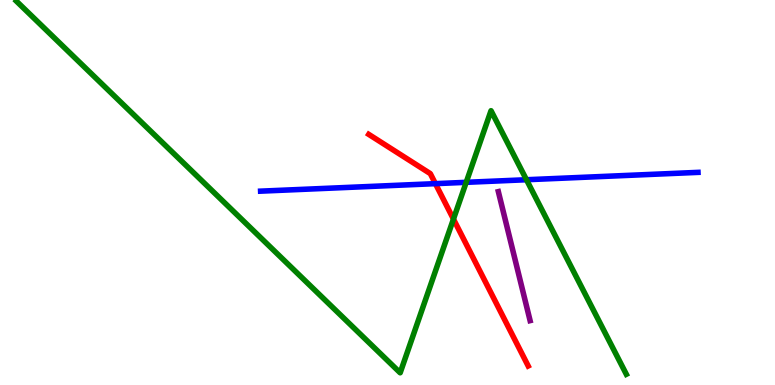[{'lines': ['blue', 'red'], 'intersections': [{'x': 5.62, 'y': 5.23}]}, {'lines': ['green', 'red'], 'intersections': [{'x': 5.85, 'y': 4.31}]}, {'lines': ['purple', 'red'], 'intersections': []}, {'lines': ['blue', 'green'], 'intersections': [{'x': 6.02, 'y': 5.26}, {'x': 6.79, 'y': 5.33}]}, {'lines': ['blue', 'purple'], 'intersections': []}, {'lines': ['green', 'purple'], 'intersections': []}]